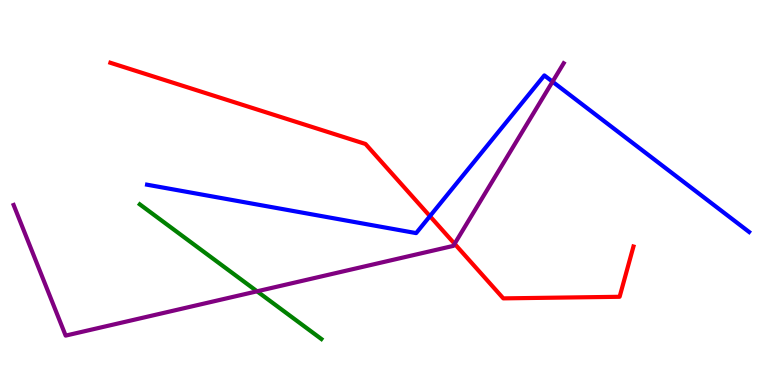[{'lines': ['blue', 'red'], 'intersections': [{'x': 5.55, 'y': 4.39}]}, {'lines': ['green', 'red'], 'intersections': []}, {'lines': ['purple', 'red'], 'intersections': [{'x': 5.87, 'y': 3.67}]}, {'lines': ['blue', 'green'], 'intersections': []}, {'lines': ['blue', 'purple'], 'intersections': [{'x': 7.13, 'y': 7.88}]}, {'lines': ['green', 'purple'], 'intersections': [{'x': 3.32, 'y': 2.43}]}]